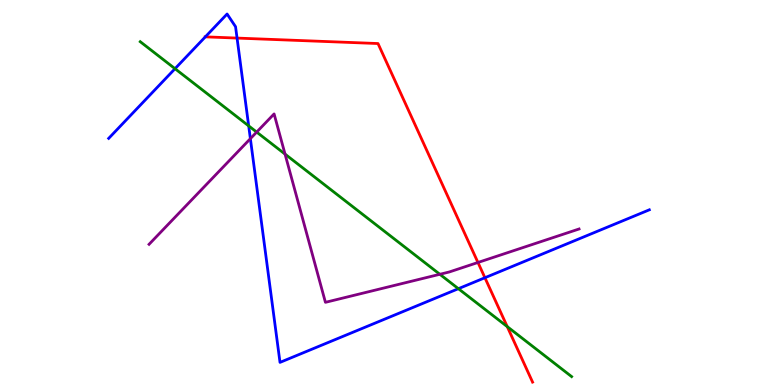[{'lines': ['blue', 'red'], 'intersections': [{'x': 2.65, 'y': 9.04}, {'x': 3.06, 'y': 9.01}, {'x': 6.26, 'y': 2.79}]}, {'lines': ['green', 'red'], 'intersections': [{'x': 6.55, 'y': 1.52}]}, {'lines': ['purple', 'red'], 'intersections': [{'x': 6.17, 'y': 3.18}]}, {'lines': ['blue', 'green'], 'intersections': [{'x': 2.26, 'y': 8.22}, {'x': 3.21, 'y': 6.73}, {'x': 5.91, 'y': 2.5}]}, {'lines': ['blue', 'purple'], 'intersections': [{'x': 3.23, 'y': 6.4}]}, {'lines': ['green', 'purple'], 'intersections': [{'x': 3.31, 'y': 6.57}, {'x': 3.68, 'y': 6.0}, {'x': 5.68, 'y': 2.88}]}]